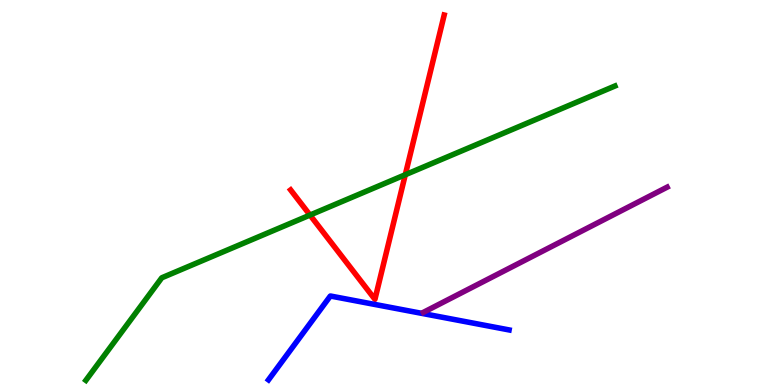[{'lines': ['blue', 'red'], 'intersections': []}, {'lines': ['green', 'red'], 'intersections': [{'x': 4.0, 'y': 4.41}, {'x': 5.23, 'y': 5.46}]}, {'lines': ['purple', 'red'], 'intersections': []}, {'lines': ['blue', 'green'], 'intersections': []}, {'lines': ['blue', 'purple'], 'intersections': []}, {'lines': ['green', 'purple'], 'intersections': []}]